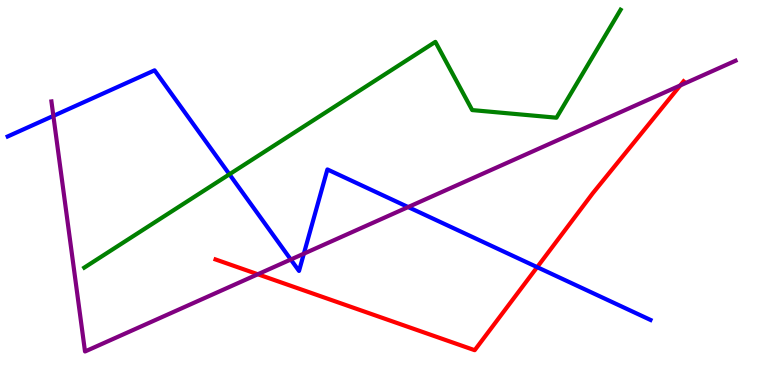[{'lines': ['blue', 'red'], 'intersections': [{'x': 6.93, 'y': 3.06}]}, {'lines': ['green', 'red'], 'intersections': []}, {'lines': ['purple', 'red'], 'intersections': [{'x': 3.33, 'y': 2.88}, {'x': 8.78, 'y': 7.78}]}, {'lines': ['blue', 'green'], 'intersections': [{'x': 2.96, 'y': 5.47}]}, {'lines': ['blue', 'purple'], 'intersections': [{'x': 0.689, 'y': 6.99}, {'x': 3.75, 'y': 3.26}, {'x': 3.92, 'y': 3.41}, {'x': 5.27, 'y': 4.62}]}, {'lines': ['green', 'purple'], 'intersections': []}]